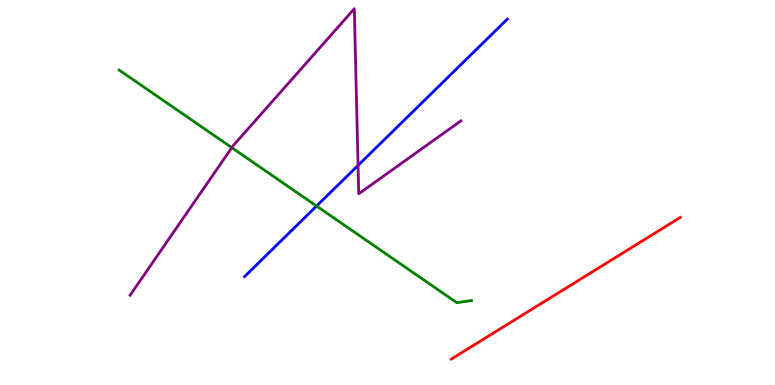[{'lines': ['blue', 'red'], 'intersections': []}, {'lines': ['green', 'red'], 'intersections': []}, {'lines': ['purple', 'red'], 'intersections': []}, {'lines': ['blue', 'green'], 'intersections': [{'x': 4.08, 'y': 4.65}]}, {'lines': ['blue', 'purple'], 'intersections': [{'x': 4.62, 'y': 5.7}]}, {'lines': ['green', 'purple'], 'intersections': [{'x': 2.99, 'y': 6.17}]}]